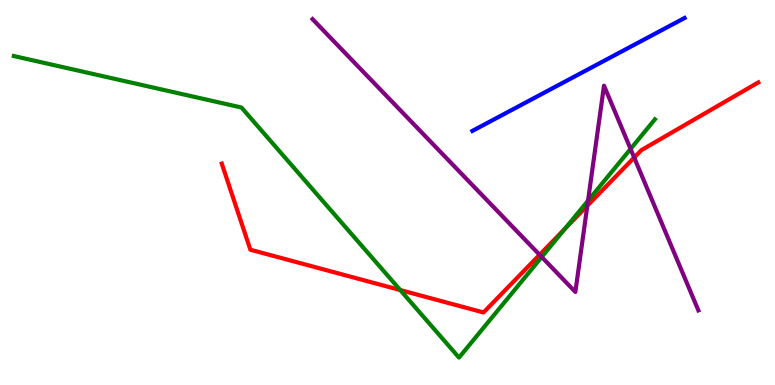[{'lines': ['blue', 'red'], 'intersections': []}, {'lines': ['green', 'red'], 'intersections': [{'x': 5.16, 'y': 2.47}, {'x': 7.29, 'y': 4.06}]}, {'lines': ['purple', 'red'], 'intersections': [{'x': 6.96, 'y': 3.38}, {'x': 7.58, 'y': 4.66}, {'x': 8.18, 'y': 5.91}]}, {'lines': ['blue', 'green'], 'intersections': []}, {'lines': ['blue', 'purple'], 'intersections': []}, {'lines': ['green', 'purple'], 'intersections': [{'x': 6.99, 'y': 3.32}, {'x': 7.59, 'y': 4.79}, {'x': 8.14, 'y': 6.13}]}]